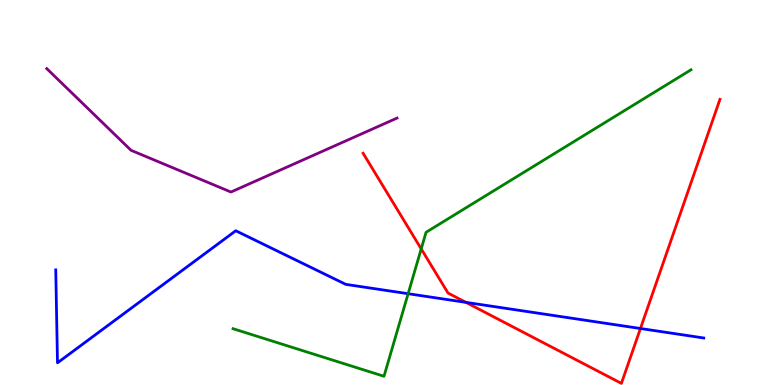[{'lines': ['blue', 'red'], 'intersections': [{'x': 6.01, 'y': 2.15}, {'x': 8.26, 'y': 1.47}]}, {'lines': ['green', 'red'], 'intersections': [{'x': 5.43, 'y': 3.54}]}, {'lines': ['purple', 'red'], 'intersections': []}, {'lines': ['blue', 'green'], 'intersections': [{'x': 5.27, 'y': 2.37}]}, {'lines': ['blue', 'purple'], 'intersections': []}, {'lines': ['green', 'purple'], 'intersections': []}]